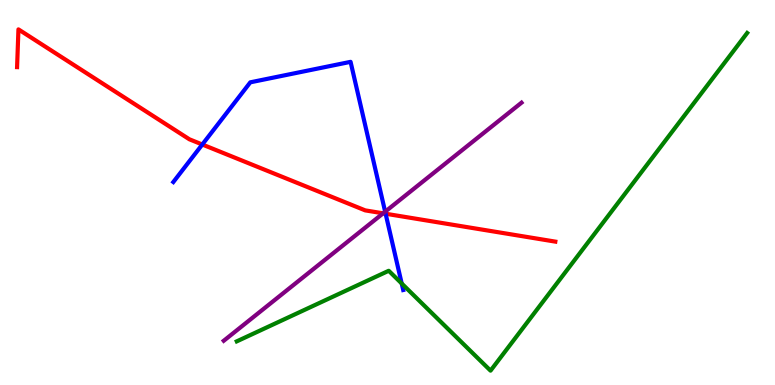[{'lines': ['blue', 'red'], 'intersections': [{'x': 2.61, 'y': 6.25}, {'x': 4.98, 'y': 4.45}]}, {'lines': ['green', 'red'], 'intersections': []}, {'lines': ['purple', 'red'], 'intersections': [{'x': 4.94, 'y': 4.46}]}, {'lines': ['blue', 'green'], 'intersections': [{'x': 5.18, 'y': 2.64}]}, {'lines': ['blue', 'purple'], 'intersections': [{'x': 4.97, 'y': 4.5}]}, {'lines': ['green', 'purple'], 'intersections': []}]